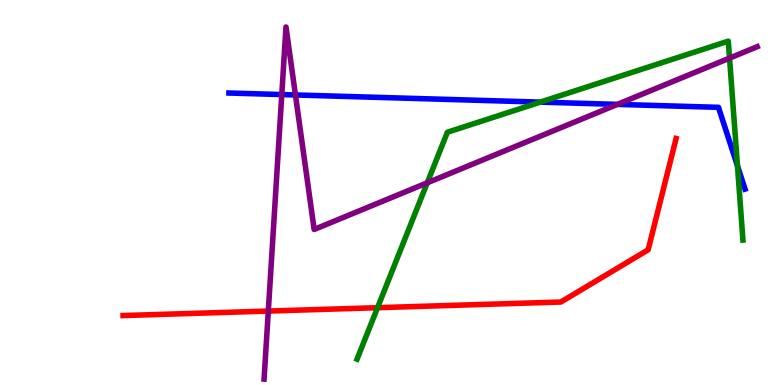[{'lines': ['blue', 'red'], 'intersections': []}, {'lines': ['green', 'red'], 'intersections': [{'x': 4.87, 'y': 2.01}]}, {'lines': ['purple', 'red'], 'intersections': [{'x': 3.46, 'y': 1.92}]}, {'lines': ['blue', 'green'], 'intersections': [{'x': 6.97, 'y': 7.35}, {'x': 9.52, 'y': 5.69}]}, {'lines': ['blue', 'purple'], 'intersections': [{'x': 3.64, 'y': 7.54}, {'x': 3.81, 'y': 7.53}, {'x': 7.97, 'y': 7.29}]}, {'lines': ['green', 'purple'], 'intersections': [{'x': 5.51, 'y': 5.25}, {'x': 9.41, 'y': 8.49}]}]